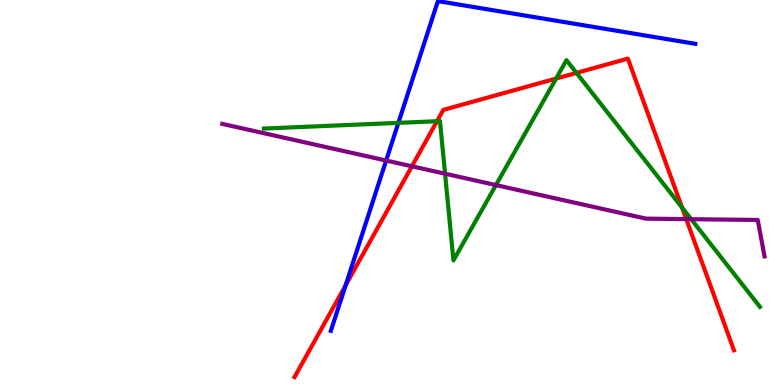[{'lines': ['blue', 'red'], 'intersections': [{'x': 4.46, 'y': 2.59}]}, {'lines': ['green', 'red'], 'intersections': [{'x': 5.64, 'y': 6.85}, {'x': 7.18, 'y': 7.96}, {'x': 7.44, 'y': 8.11}, {'x': 8.8, 'y': 4.61}]}, {'lines': ['purple', 'red'], 'intersections': [{'x': 5.31, 'y': 5.68}, {'x': 8.85, 'y': 4.31}]}, {'lines': ['blue', 'green'], 'intersections': [{'x': 5.14, 'y': 6.81}]}, {'lines': ['blue', 'purple'], 'intersections': [{'x': 4.98, 'y': 5.83}]}, {'lines': ['green', 'purple'], 'intersections': [{'x': 5.74, 'y': 5.49}, {'x': 6.4, 'y': 5.19}, {'x': 8.92, 'y': 4.31}]}]